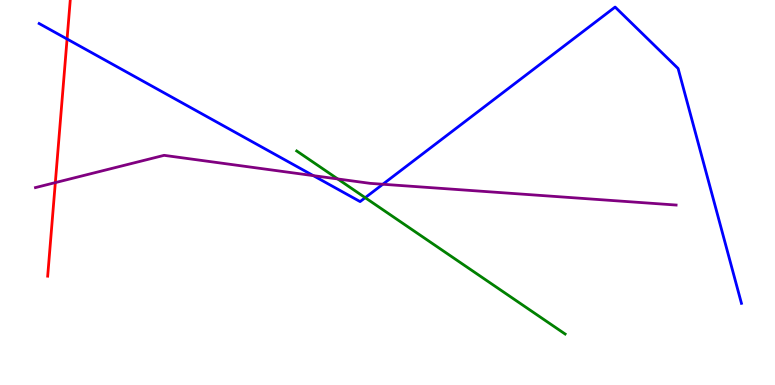[{'lines': ['blue', 'red'], 'intersections': [{'x': 0.865, 'y': 8.99}]}, {'lines': ['green', 'red'], 'intersections': []}, {'lines': ['purple', 'red'], 'intersections': [{'x': 0.714, 'y': 5.26}]}, {'lines': ['blue', 'green'], 'intersections': [{'x': 4.71, 'y': 4.87}]}, {'lines': ['blue', 'purple'], 'intersections': [{'x': 4.04, 'y': 5.44}, {'x': 4.94, 'y': 5.21}]}, {'lines': ['green', 'purple'], 'intersections': [{'x': 4.36, 'y': 5.35}]}]